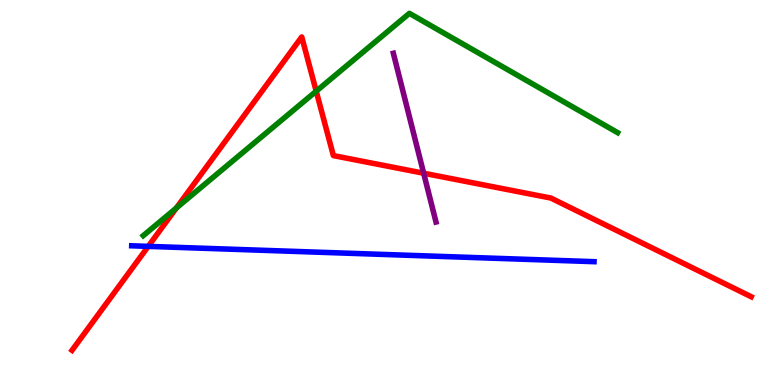[{'lines': ['blue', 'red'], 'intersections': [{'x': 1.91, 'y': 3.6}]}, {'lines': ['green', 'red'], 'intersections': [{'x': 2.28, 'y': 4.6}, {'x': 4.08, 'y': 7.63}]}, {'lines': ['purple', 'red'], 'intersections': [{'x': 5.47, 'y': 5.5}]}, {'lines': ['blue', 'green'], 'intersections': []}, {'lines': ['blue', 'purple'], 'intersections': []}, {'lines': ['green', 'purple'], 'intersections': []}]